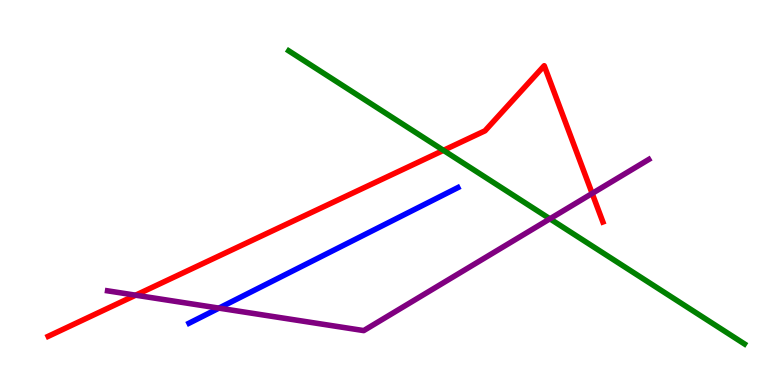[{'lines': ['blue', 'red'], 'intersections': []}, {'lines': ['green', 'red'], 'intersections': [{'x': 5.72, 'y': 6.09}]}, {'lines': ['purple', 'red'], 'intersections': [{'x': 1.75, 'y': 2.33}, {'x': 7.64, 'y': 4.98}]}, {'lines': ['blue', 'green'], 'intersections': []}, {'lines': ['blue', 'purple'], 'intersections': [{'x': 2.83, 'y': 2.0}]}, {'lines': ['green', 'purple'], 'intersections': [{'x': 7.1, 'y': 4.32}]}]